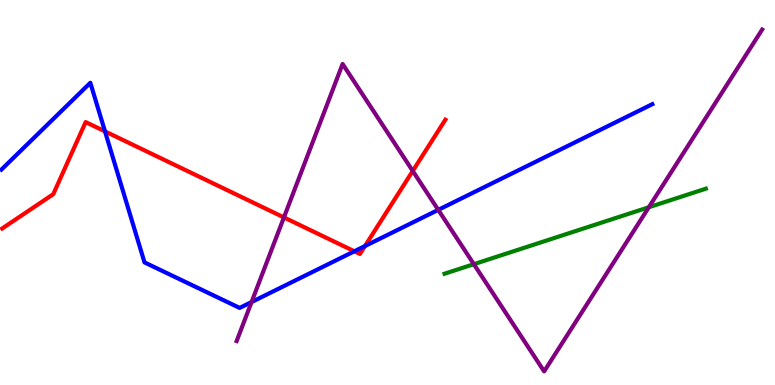[{'lines': ['blue', 'red'], 'intersections': [{'x': 1.35, 'y': 6.59}, {'x': 4.57, 'y': 3.47}, {'x': 4.71, 'y': 3.61}]}, {'lines': ['green', 'red'], 'intersections': []}, {'lines': ['purple', 'red'], 'intersections': [{'x': 3.66, 'y': 4.35}, {'x': 5.33, 'y': 5.56}]}, {'lines': ['blue', 'green'], 'intersections': []}, {'lines': ['blue', 'purple'], 'intersections': [{'x': 3.25, 'y': 2.15}, {'x': 5.65, 'y': 4.55}]}, {'lines': ['green', 'purple'], 'intersections': [{'x': 6.11, 'y': 3.14}, {'x': 8.37, 'y': 4.62}]}]